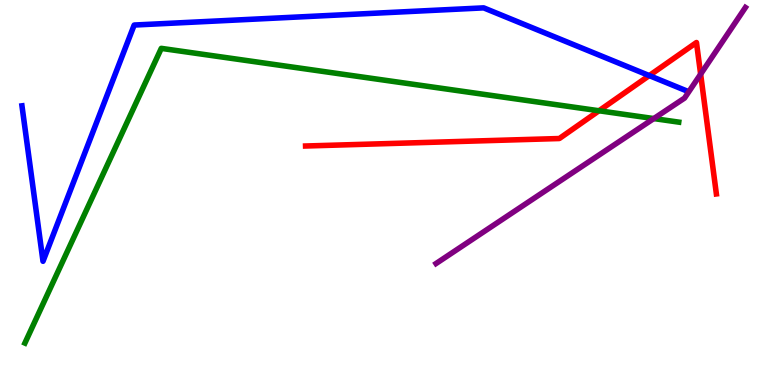[{'lines': ['blue', 'red'], 'intersections': [{'x': 8.38, 'y': 8.04}]}, {'lines': ['green', 'red'], 'intersections': [{'x': 7.73, 'y': 7.12}]}, {'lines': ['purple', 'red'], 'intersections': [{'x': 9.04, 'y': 8.07}]}, {'lines': ['blue', 'green'], 'intersections': []}, {'lines': ['blue', 'purple'], 'intersections': []}, {'lines': ['green', 'purple'], 'intersections': [{'x': 8.44, 'y': 6.92}]}]